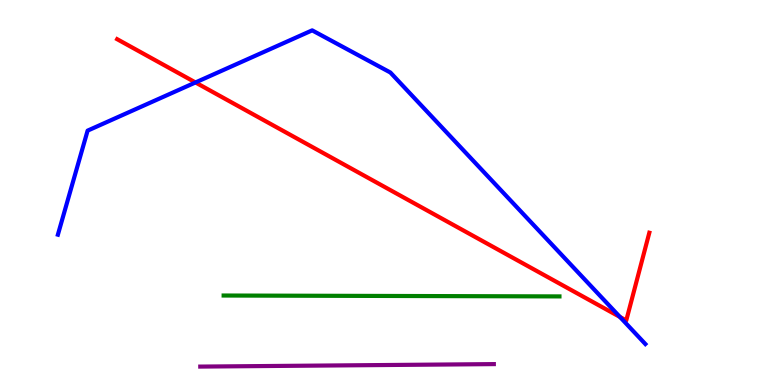[{'lines': ['blue', 'red'], 'intersections': [{'x': 2.52, 'y': 7.86}, {'x': 8.0, 'y': 1.77}]}, {'lines': ['green', 'red'], 'intersections': []}, {'lines': ['purple', 'red'], 'intersections': []}, {'lines': ['blue', 'green'], 'intersections': []}, {'lines': ['blue', 'purple'], 'intersections': []}, {'lines': ['green', 'purple'], 'intersections': []}]